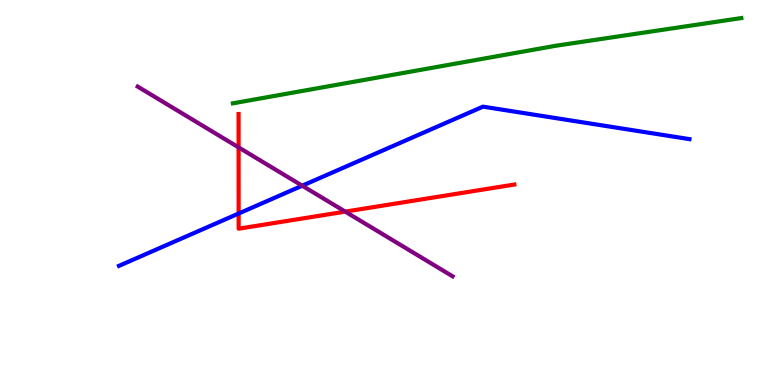[{'lines': ['blue', 'red'], 'intersections': [{'x': 3.08, 'y': 4.45}]}, {'lines': ['green', 'red'], 'intersections': []}, {'lines': ['purple', 'red'], 'intersections': [{'x': 3.08, 'y': 6.17}, {'x': 4.45, 'y': 4.5}]}, {'lines': ['blue', 'green'], 'intersections': []}, {'lines': ['blue', 'purple'], 'intersections': [{'x': 3.9, 'y': 5.18}]}, {'lines': ['green', 'purple'], 'intersections': []}]